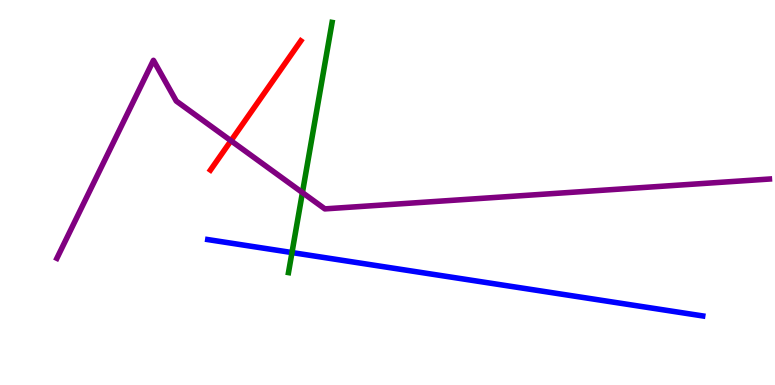[{'lines': ['blue', 'red'], 'intersections': []}, {'lines': ['green', 'red'], 'intersections': []}, {'lines': ['purple', 'red'], 'intersections': [{'x': 2.98, 'y': 6.34}]}, {'lines': ['blue', 'green'], 'intersections': [{'x': 3.77, 'y': 3.44}]}, {'lines': ['blue', 'purple'], 'intersections': []}, {'lines': ['green', 'purple'], 'intersections': [{'x': 3.9, 'y': 5.0}]}]